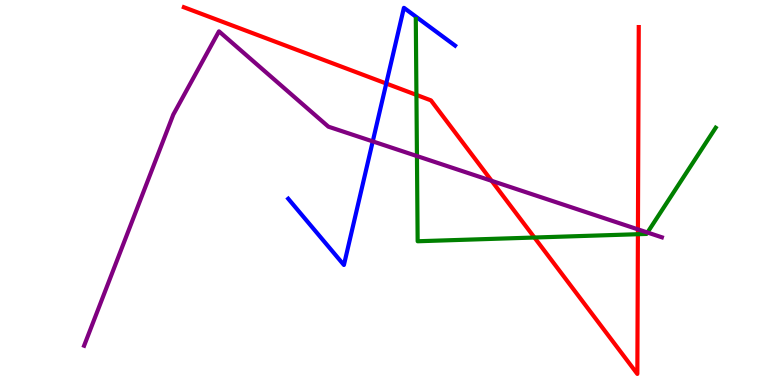[{'lines': ['blue', 'red'], 'intersections': [{'x': 4.98, 'y': 7.83}]}, {'lines': ['green', 'red'], 'intersections': [{'x': 5.37, 'y': 7.54}, {'x': 6.9, 'y': 3.83}, {'x': 8.23, 'y': 3.92}]}, {'lines': ['purple', 'red'], 'intersections': [{'x': 6.34, 'y': 5.3}, {'x': 8.23, 'y': 4.04}]}, {'lines': ['blue', 'green'], 'intersections': []}, {'lines': ['blue', 'purple'], 'intersections': [{'x': 4.81, 'y': 6.33}]}, {'lines': ['green', 'purple'], 'intersections': [{'x': 5.38, 'y': 5.95}, {'x': 8.35, 'y': 3.96}]}]